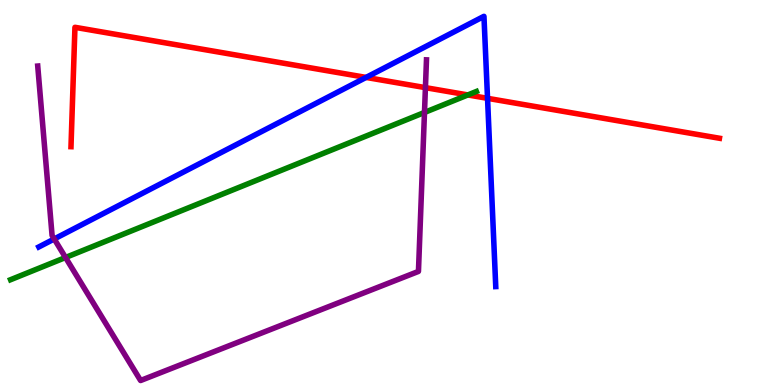[{'lines': ['blue', 'red'], 'intersections': [{'x': 4.72, 'y': 7.99}, {'x': 6.29, 'y': 7.45}]}, {'lines': ['green', 'red'], 'intersections': [{'x': 6.04, 'y': 7.53}]}, {'lines': ['purple', 'red'], 'intersections': [{'x': 5.49, 'y': 7.72}]}, {'lines': ['blue', 'green'], 'intersections': []}, {'lines': ['blue', 'purple'], 'intersections': [{'x': 0.7, 'y': 3.79}]}, {'lines': ['green', 'purple'], 'intersections': [{'x': 0.846, 'y': 3.31}, {'x': 5.48, 'y': 7.08}]}]